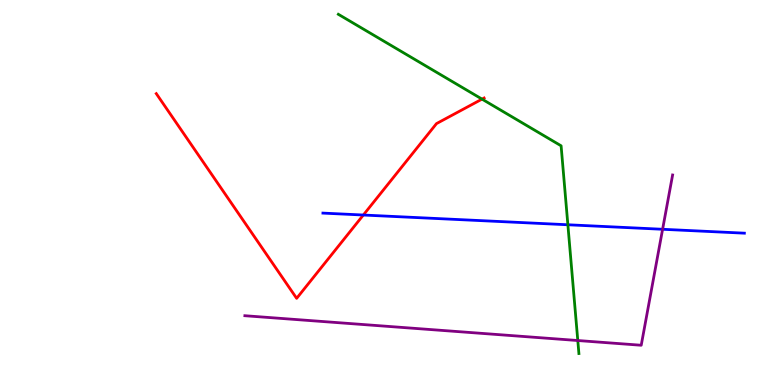[{'lines': ['blue', 'red'], 'intersections': [{'x': 4.69, 'y': 4.41}]}, {'lines': ['green', 'red'], 'intersections': [{'x': 6.22, 'y': 7.43}]}, {'lines': ['purple', 'red'], 'intersections': []}, {'lines': ['blue', 'green'], 'intersections': [{'x': 7.33, 'y': 4.16}]}, {'lines': ['blue', 'purple'], 'intersections': [{'x': 8.55, 'y': 4.04}]}, {'lines': ['green', 'purple'], 'intersections': [{'x': 7.46, 'y': 1.16}]}]